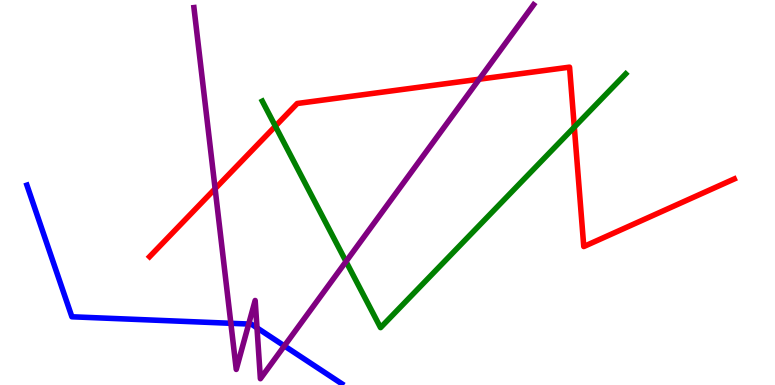[{'lines': ['blue', 'red'], 'intersections': []}, {'lines': ['green', 'red'], 'intersections': [{'x': 3.55, 'y': 6.72}, {'x': 7.41, 'y': 6.7}]}, {'lines': ['purple', 'red'], 'intersections': [{'x': 2.78, 'y': 5.1}, {'x': 6.18, 'y': 7.94}]}, {'lines': ['blue', 'green'], 'intersections': []}, {'lines': ['blue', 'purple'], 'intersections': [{'x': 2.98, 'y': 1.6}, {'x': 3.21, 'y': 1.58}, {'x': 3.32, 'y': 1.48}, {'x': 3.67, 'y': 1.02}]}, {'lines': ['green', 'purple'], 'intersections': [{'x': 4.46, 'y': 3.21}]}]